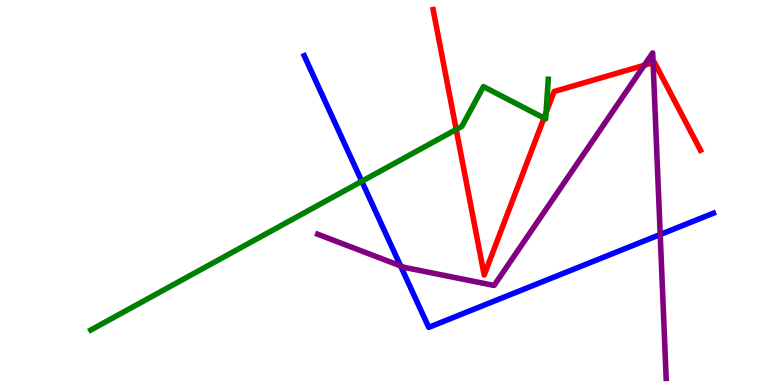[{'lines': ['blue', 'red'], 'intersections': []}, {'lines': ['green', 'red'], 'intersections': [{'x': 5.89, 'y': 6.64}, {'x': 7.02, 'y': 6.93}, {'x': 7.05, 'y': 7.07}]}, {'lines': ['purple', 'red'], 'intersections': [{'x': 8.31, 'y': 8.3}, {'x': 8.43, 'y': 8.37}]}, {'lines': ['blue', 'green'], 'intersections': [{'x': 4.67, 'y': 5.29}]}, {'lines': ['blue', 'purple'], 'intersections': [{'x': 5.17, 'y': 3.09}, {'x': 8.52, 'y': 3.91}]}, {'lines': ['green', 'purple'], 'intersections': []}]